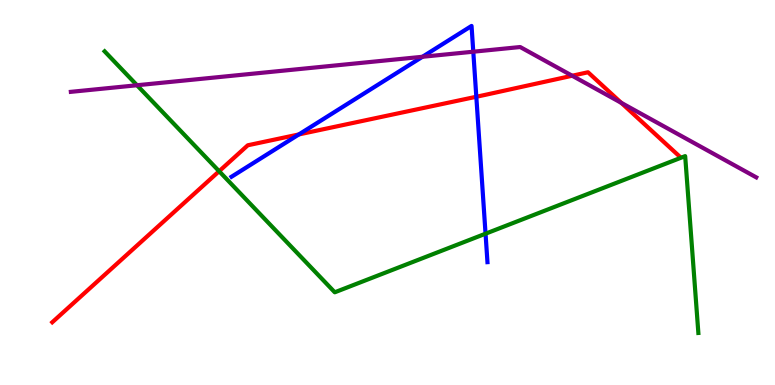[{'lines': ['blue', 'red'], 'intersections': [{'x': 3.86, 'y': 6.51}, {'x': 6.15, 'y': 7.49}]}, {'lines': ['green', 'red'], 'intersections': [{'x': 2.83, 'y': 5.55}]}, {'lines': ['purple', 'red'], 'intersections': [{'x': 7.38, 'y': 8.03}, {'x': 8.02, 'y': 7.33}]}, {'lines': ['blue', 'green'], 'intersections': [{'x': 6.27, 'y': 3.93}]}, {'lines': ['blue', 'purple'], 'intersections': [{'x': 5.45, 'y': 8.53}, {'x': 6.11, 'y': 8.66}]}, {'lines': ['green', 'purple'], 'intersections': [{'x': 1.77, 'y': 7.79}]}]